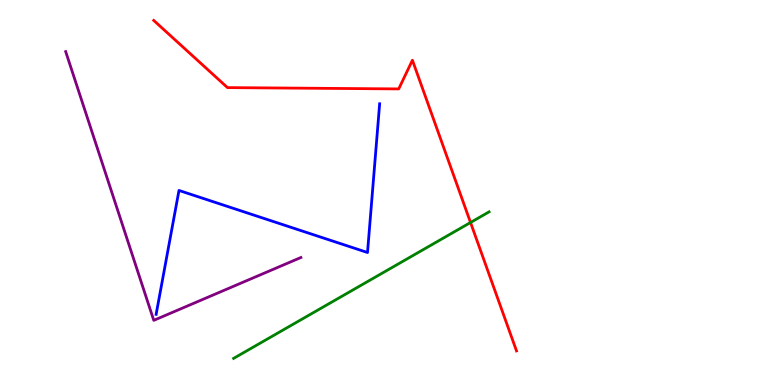[{'lines': ['blue', 'red'], 'intersections': []}, {'lines': ['green', 'red'], 'intersections': [{'x': 6.07, 'y': 4.22}]}, {'lines': ['purple', 'red'], 'intersections': []}, {'lines': ['blue', 'green'], 'intersections': []}, {'lines': ['blue', 'purple'], 'intersections': []}, {'lines': ['green', 'purple'], 'intersections': []}]